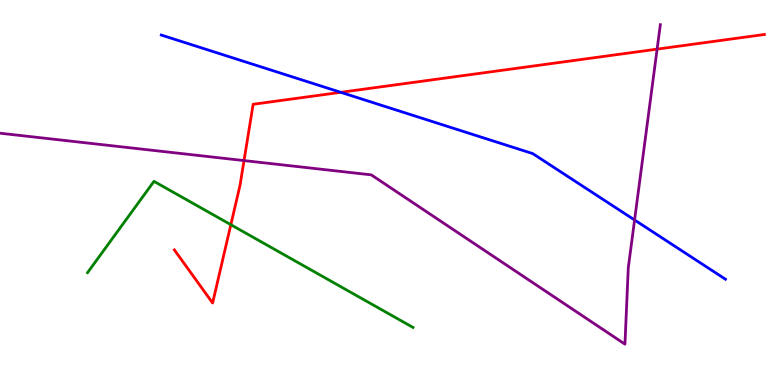[{'lines': ['blue', 'red'], 'intersections': [{'x': 4.4, 'y': 7.6}]}, {'lines': ['green', 'red'], 'intersections': [{'x': 2.98, 'y': 4.16}]}, {'lines': ['purple', 'red'], 'intersections': [{'x': 3.15, 'y': 5.83}, {'x': 8.48, 'y': 8.72}]}, {'lines': ['blue', 'green'], 'intersections': []}, {'lines': ['blue', 'purple'], 'intersections': [{'x': 8.19, 'y': 4.29}]}, {'lines': ['green', 'purple'], 'intersections': []}]